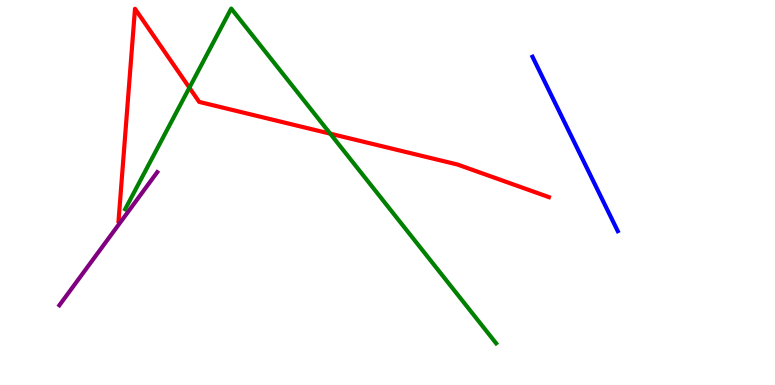[{'lines': ['blue', 'red'], 'intersections': []}, {'lines': ['green', 'red'], 'intersections': [{'x': 2.44, 'y': 7.72}, {'x': 4.26, 'y': 6.53}]}, {'lines': ['purple', 'red'], 'intersections': []}, {'lines': ['blue', 'green'], 'intersections': []}, {'lines': ['blue', 'purple'], 'intersections': []}, {'lines': ['green', 'purple'], 'intersections': []}]